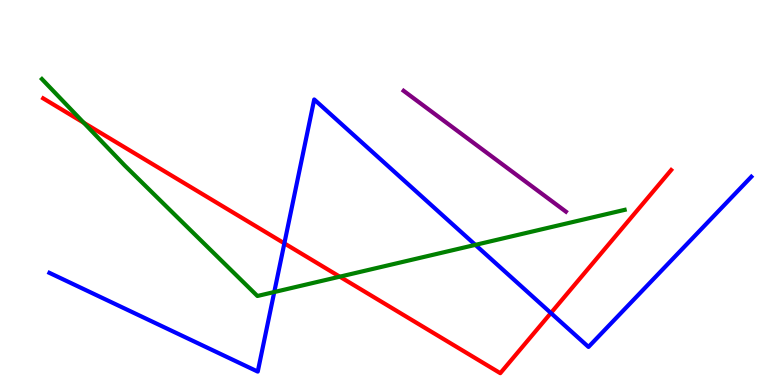[{'lines': ['blue', 'red'], 'intersections': [{'x': 3.67, 'y': 3.68}, {'x': 7.11, 'y': 1.87}]}, {'lines': ['green', 'red'], 'intersections': [{'x': 1.08, 'y': 6.81}, {'x': 4.38, 'y': 2.81}]}, {'lines': ['purple', 'red'], 'intersections': []}, {'lines': ['blue', 'green'], 'intersections': [{'x': 3.54, 'y': 2.41}, {'x': 6.13, 'y': 3.64}]}, {'lines': ['blue', 'purple'], 'intersections': []}, {'lines': ['green', 'purple'], 'intersections': []}]